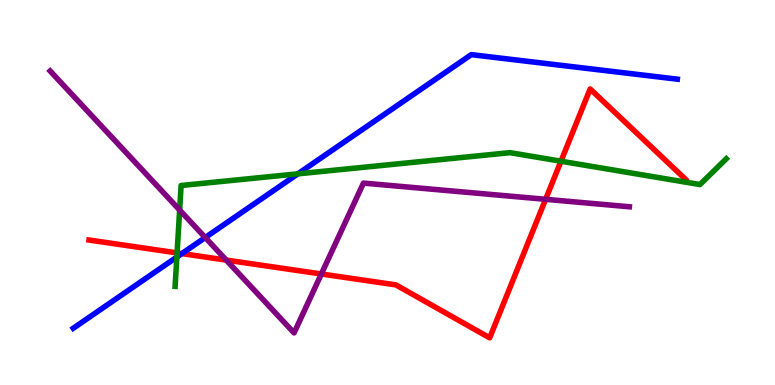[{'lines': ['blue', 'red'], 'intersections': [{'x': 2.35, 'y': 3.41}]}, {'lines': ['green', 'red'], 'intersections': [{'x': 2.29, 'y': 3.43}, {'x': 7.24, 'y': 5.81}]}, {'lines': ['purple', 'red'], 'intersections': [{'x': 2.92, 'y': 3.24}, {'x': 4.15, 'y': 2.88}, {'x': 7.04, 'y': 4.82}]}, {'lines': ['blue', 'green'], 'intersections': [{'x': 2.28, 'y': 3.32}, {'x': 3.84, 'y': 5.48}]}, {'lines': ['blue', 'purple'], 'intersections': [{'x': 2.65, 'y': 3.83}]}, {'lines': ['green', 'purple'], 'intersections': [{'x': 2.32, 'y': 4.54}]}]